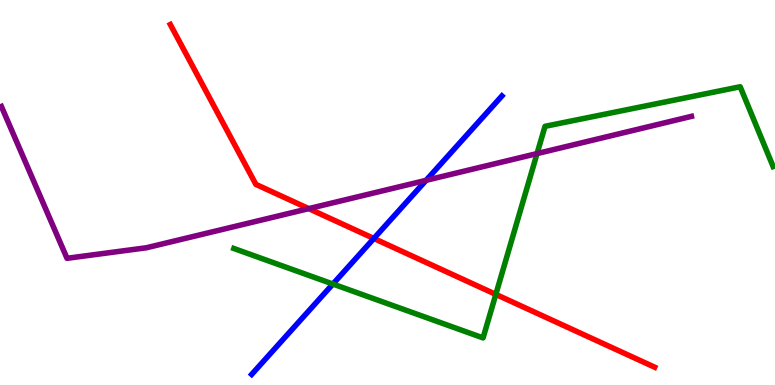[{'lines': ['blue', 'red'], 'intersections': [{'x': 4.82, 'y': 3.81}]}, {'lines': ['green', 'red'], 'intersections': [{'x': 6.4, 'y': 2.35}]}, {'lines': ['purple', 'red'], 'intersections': [{'x': 3.98, 'y': 4.58}]}, {'lines': ['blue', 'green'], 'intersections': [{'x': 4.3, 'y': 2.62}]}, {'lines': ['blue', 'purple'], 'intersections': [{'x': 5.5, 'y': 5.32}]}, {'lines': ['green', 'purple'], 'intersections': [{'x': 6.93, 'y': 6.01}]}]